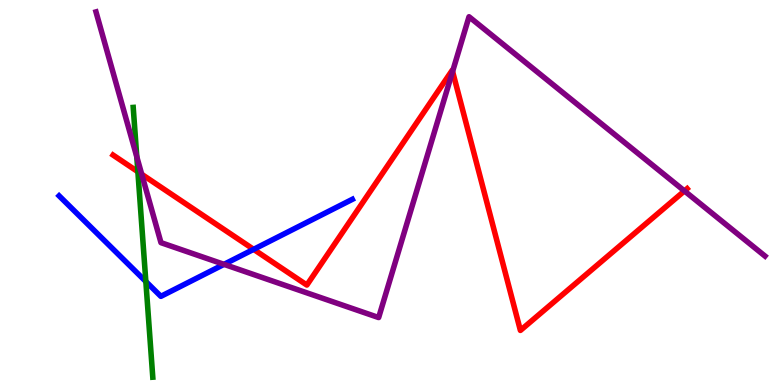[{'lines': ['blue', 'red'], 'intersections': [{'x': 3.27, 'y': 3.52}]}, {'lines': ['green', 'red'], 'intersections': [{'x': 1.78, 'y': 5.54}]}, {'lines': ['purple', 'red'], 'intersections': [{'x': 1.83, 'y': 5.47}, {'x': 5.84, 'y': 8.14}, {'x': 8.83, 'y': 5.04}]}, {'lines': ['blue', 'green'], 'intersections': [{'x': 1.88, 'y': 2.69}]}, {'lines': ['blue', 'purple'], 'intersections': [{'x': 2.89, 'y': 3.13}]}, {'lines': ['green', 'purple'], 'intersections': [{'x': 1.77, 'y': 5.93}]}]